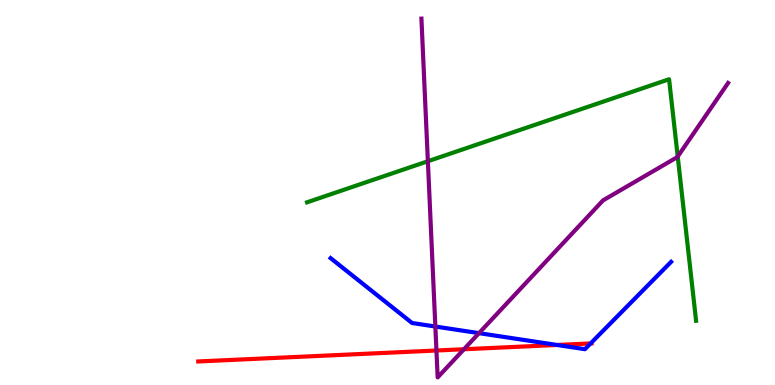[{'lines': ['blue', 'red'], 'intersections': [{'x': 7.19, 'y': 1.04}, {'x': 7.62, 'y': 1.08}]}, {'lines': ['green', 'red'], 'intersections': []}, {'lines': ['purple', 'red'], 'intersections': [{'x': 5.63, 'y': 0.896}, {'x': 5.99, 'y': 0.929}]}, {'lines': ['blue', 'green'], 'intersections': []}, {'lines': ['blue', 'purple'], 'intersections': [{'x': 5.62, 'y': 1.52}, {'x': 6.18, 'y': 1.35}]}, {'lines': ['green', 'purple'], 'intersections': [{'x': 5.52, 'y': 5.81}, {'x': 8.74, 'y': 5.93}]}]